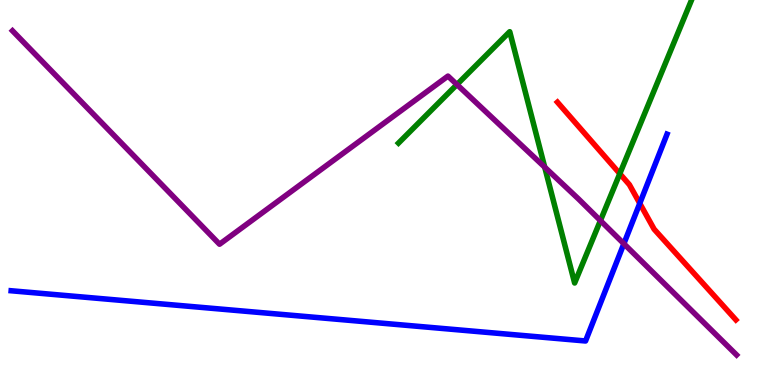[{'lines': ['blue', 'red'], 'intersections': [{'x': 8.26, 'y': 4.72}]}, {'lines': ['green', 'red'], 'intersections': [{'x': 8.0, 'y': 5.49}]}, {'lines': ['purple', 'red'], 'intersections': []}, {'lines': ['blue', 'green'], 'intersections': []}, {'lines': ['blue', 'purple'], 'intersections': [{'x': 8.05, 'y': 3.67}]}, {'lines': ['green', 'purple'], 'intersections': [{'x': 5.9, 'y': 7.8}, {'x': 7.03, 'y': 5.66}, {'x': 7.75, 'y': 4.27}]}]